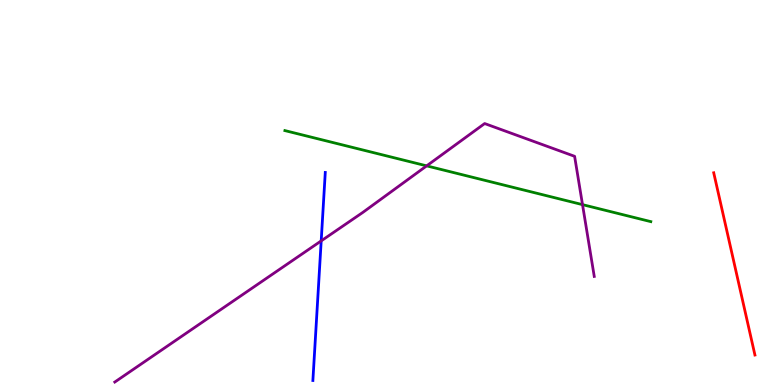[{'lines': ['blue', 'red'], 'intersections': []}, {'lines': ['green', 'red'], 'intersections': []}, {'lines': ['purple', 'red'], 'intersections': []}, {'lines': ['blue', 'green'], 'intersections': []}, {'lines': ['blue', 'purple'], 'intersections': [{'x': 4.14, 'y': 3.74}]}, {'lines': ['green', 'purple'], 'intersections': [{'x': 5.51, 'y': 5.69}, {'x': 7.52, 'y': 4.68}]}]